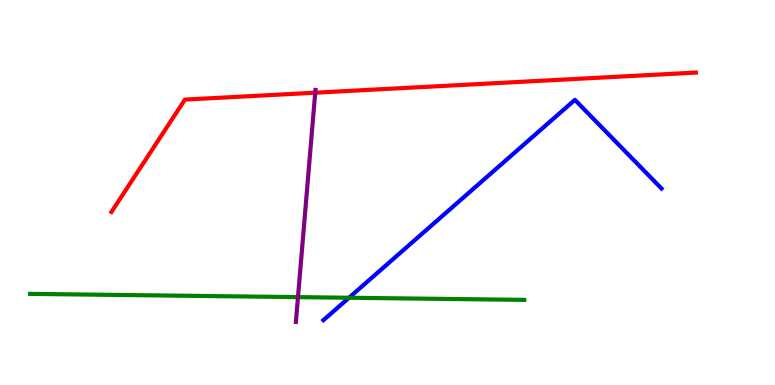[{'lines': ['blue', 'red'], 'intersections': []}, {'lines': ['green', 'red'], 'intersections': []}, {'lines': ['purple', 'red'], 'intersections': [{'x': 4.07, 'y': 7.59}]}, {'lines': ['blue', 'green'], 'intersections': [{'x': 4.5, 'y': 2.27}]}, {'lines': ['blue', 'purple'], 'intersections': []}, {'lines': ['green', 'purple'], 'intersections': [{'x': 3.84, 'y': 2.28}]}]